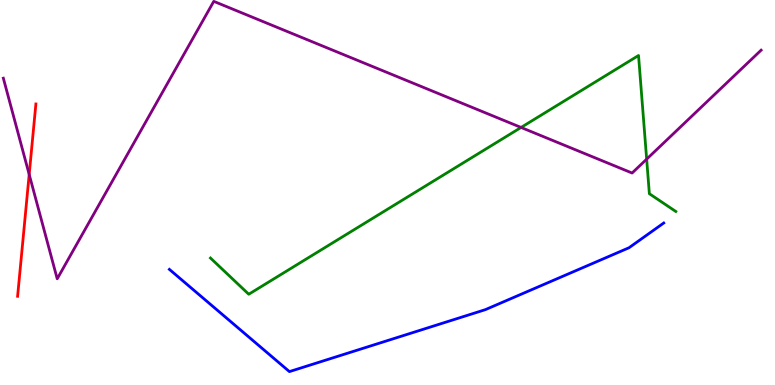[{'lines': ['blue', 'red'], 'intersections': []}, {'lines': ['green', 'red'], 'intersections': []}, {'lines': ['purple', 'red'], 'intersections': [{'x': 0.377, 'y': 5.47}]}, {'lines': ['blue', 'green'], 'intersections': []}, {'lines': ['blue', 'purple'], 'intersections': []}, {'lines': ['green', 'purple'], 'intersections': [{'x': 6.72, 'y': 6.69}, {'x': 8.34, 'y': 5.87}]}]